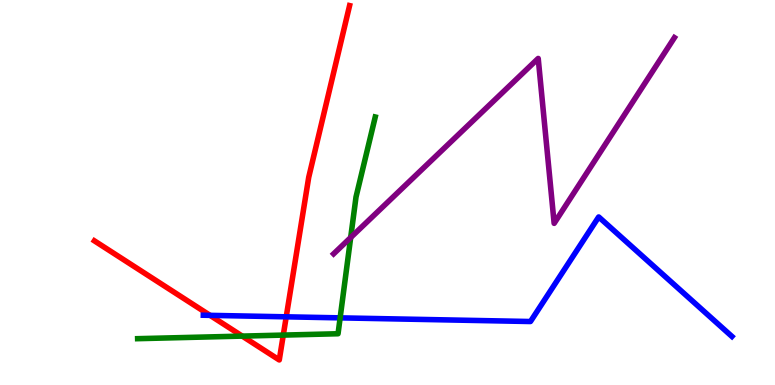[{'lines': ['blue', 'red'], 'intersections': [{'x': 2.71, 'y': 1.81}, {'x': 3.69, 'y': 1.77}]}, {'lines': ['green', 'red'], 'intersections': [{'x': 3.13, 'y': 1.27}, {'x': 3.66, 'y': 1.3}]}, {'lines': ['purple', 'red'], 'intersections': []}, {'lines': ['blue', 'green'], 'intersections': [{'x': 4.39, 'y': 1.74}]}, {'lines': ['blue', 'purple'], 'intersections': []}, {'lines': ['green', 'purple'], 'intersections': [{'x': 4.52, 'y': 3.83}]}]